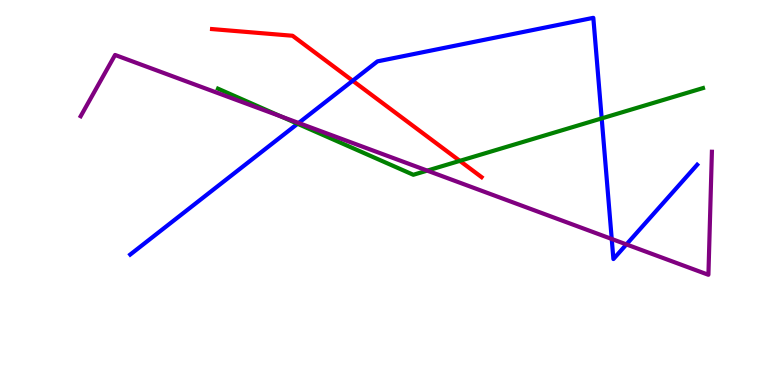[{'lines': ['blue', 'red'], 'intersections': [{'x': 4.55, 'y': 7.9}]}, {'lines': ['green', 'red'], 'intersections': [{'x': 5.93, 'y': 5.82}]}, {'lines': ['purple', 'red'], 'intersections': []}, {'lines': ['blue', 'green'], 'intersections': [{'x': 3.84, 'y': 6.79}, {'x': 7.76, 'y': 6.92}]}, {'lines': ['blue', 'purple'], 'intersections': [{'x': 3.85, 'y': 6.81}, {'x': 7.89, 'y': 3.79}, {'x': 8.08, 'y': 3.65}]}, {'lines': ['green', 'purple'], 'intersections': [{'x': 3.62, 'y': 6.98}, {'x': 5.51, 'y': 5.57}]}]